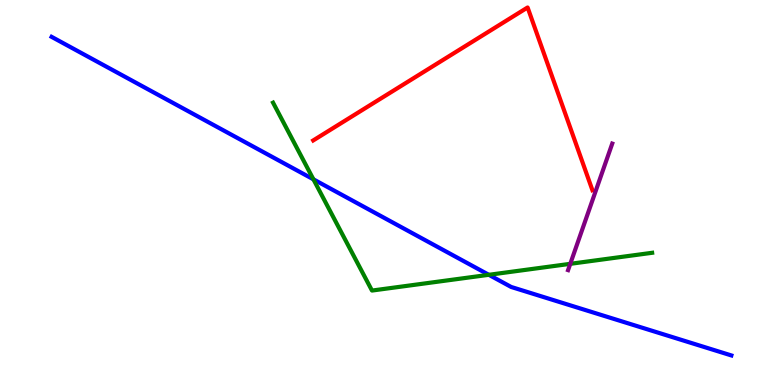[{'lines': ['blue', 'red'], 'intersections': []}, {'lines': ['green', 'red'], 'intersections': []}, {'lines': ['purple', 'red'], 'intersections': []}, {'lines': ['blue', 'green'], 'intersections': [{'x': 4.04, 'y': 5.34}, {'x': 6.31, 'y': 2.86}]}, {'lines': ['blue', 'purple'], 'intersections': []}, {'lines': ['green', 'purple'], 'intersections': [{'x': 7.36, 'y': 3.15}]}]